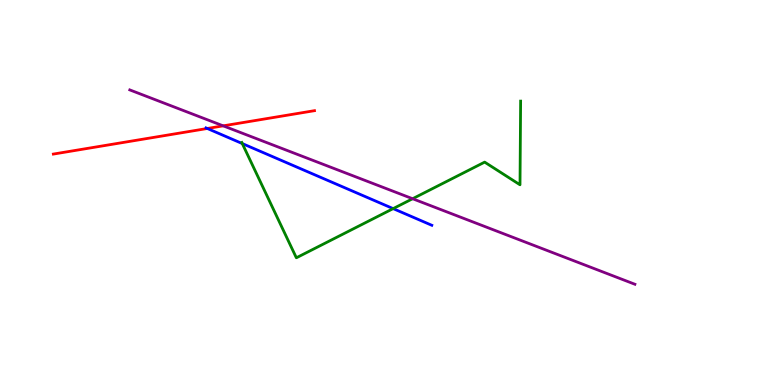[{'lines': ['blue', 'red'], 'intersections': [{'x': 2.68, 'y': 6.66}]}, {'lines': ['green', 'red'], 'intersections': []}, {'lines': ['purple', 'red'], 'intersections': [{'x': 2.88, 'y': 6.73}]}, {'lines': ['blue', 'green'], 'intersections': [{'x': 3.13, 'y': 6.27}, {'x': 5.07, 'y': 4.58}]}, {'lines': ['blue', 'purple'], 'intersections': []}, {'lines': ['green', 'purple'], 'intersections': [{'x': 5.32, 'y': 4.84}]}]